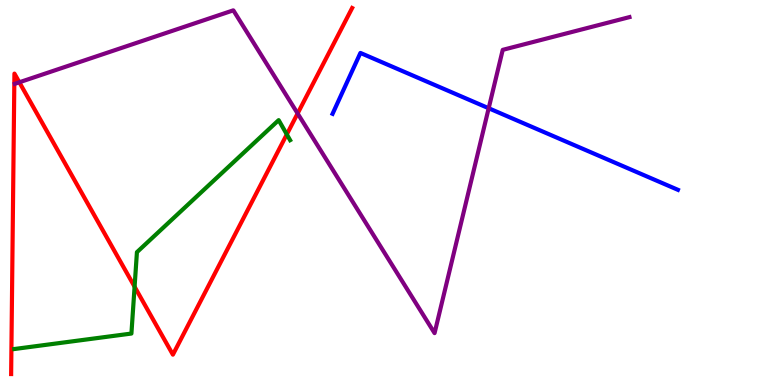[{'lines': ['blue', 'red'], 'intersections': []}, {'lines': ['green', 'red'], 'intersections': [{'x': 1.74, 'y': 2.55}, {'x': 3.7, 'y': 6.51}]}, {'lines': ['purple', 'red'], 'intersections': [{'x': 0.249, 'y': 7.86}, {'x': 3.84, 'y': 7.05}]}, {'lines': ['blue', 'green'], 'intersections': []}, {'lines': ['blue', 'purple'], 'intersections': [{'x': 6.31, 'y': 7.19}]}, {'lines': ['green', 'purple'], 'intersections': []}]